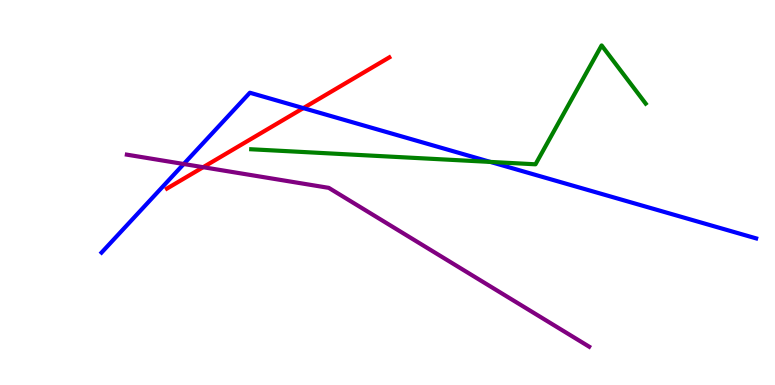[{'lines': ['blue', 'red'], 'intersections': [{'x': 3.91, 'y': 7.19}]}, {'lines': ['green', 'red'], 'intersections': []}, {'lines': ['purple', 'red'], 'intersections': [{'x': 2.62, 'y': 5.66}]}, {'lines': ['blue', 'green'], 'intersections': [{'x': 6.33, 'y': 5.79}]}, {'lines': ['blue', 'purple'], 'intersections': [{'x': 2.37, 'y': 5.74}]}, {'lines': ['green', 'purple'], 'intersections': []}]